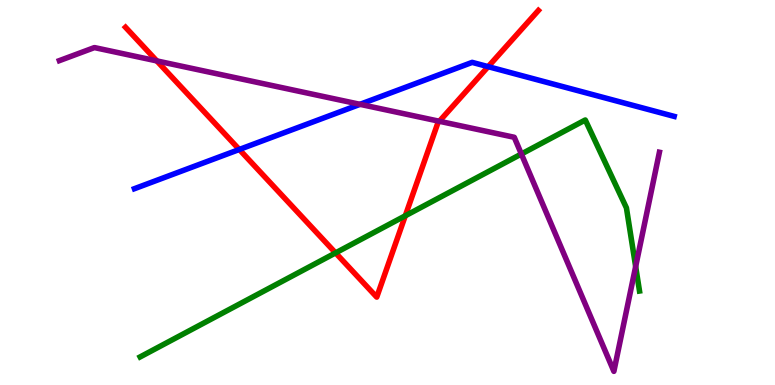[{'lines': ['blue', 'red'], 'intersections': [{'x': 3.09, 'y': 6.12}, {'x': 6.3, 'y': 8.27}]}, {'lines': ['green', 'red'], 'intersections': [{'x': 4.33, 'y': 3.43}, {'x': 5.23, 'y': 4.4}]}, {'lines': ['purple', 'red'], 'intersections': [{'x': 2.02, 'y': 8.42}, {'x': 5.67, 'y': 6.85}]}, {'lines': ['blue', 'green'], 'intersections': []}, {'lines': ['blue', 'purple'], 'intersections': [{'x': 4.65, 'y': 7.29}]}, {'lines': ['green', 'purple'], 'intersections': [{'x': 6.73, 'y': 6.0}, {'x': 8.2, 'y': 3.08}]}]